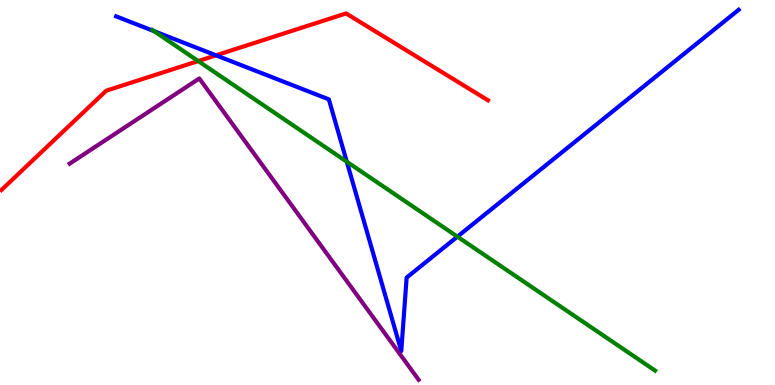[{'lines': ['blue', 'red'], 'intersections': [{'x': 2.79, 'y': 8.56}]}, {'lines': ['green', 'red'], 'intersections': [{'x': 2.56, 'y': 8.41}]}, {'lines': ['purple', 'red'], 'intersections': []}, {'lines': ['blue', 'green'], 'intersections': [{'x': 1.99, 'y': 9.19}, {'x': 4.47, 'y': 5.8}, {'x': 5.9, 'y': 3.85}]}, {'lines': ['blue', 'purple'], 'intersections': []}, {'lines': ['green', 'purple'], 'intersections': []}]